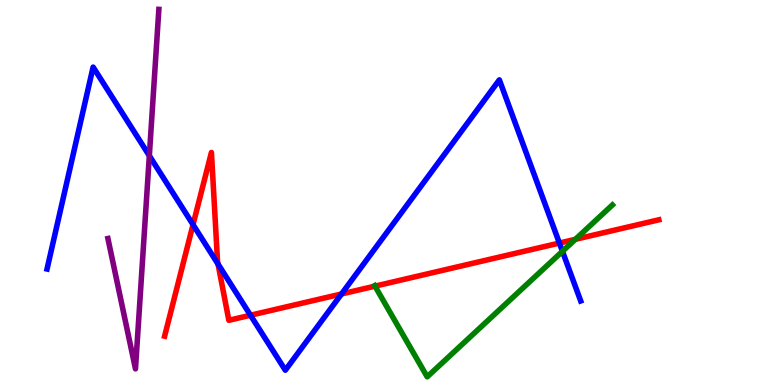[{'lines': ['blue', 'red'], 'intersections': [{'x': 2.49, 'y': 4.17}, {'x': 2.81, 'y': 3.14}, {'x': 3.23, 'y': 1.81}, {'x': 4.41, 'y': 2.36}, {'x': 7.22, 'y': 3.69}]}, {'lines': ['green', 'red'], 'intersections': [{'x': 4.84, 'y': 2.57}, {'x': 7.42, 'y': 3.78}]}, {'lines': ['purple', 'red'], 'intersections': []}, {'lines': ['blue', 'green'], 'intersections': [{'x': 7.26, 'y': 3.47}]}, {'lines': ['blue', 'purple'], 'intersections': [{'x': 1.93, 'y': 5.96}]}, {'lines': ['green', 'purple'], 'intersections': []}]